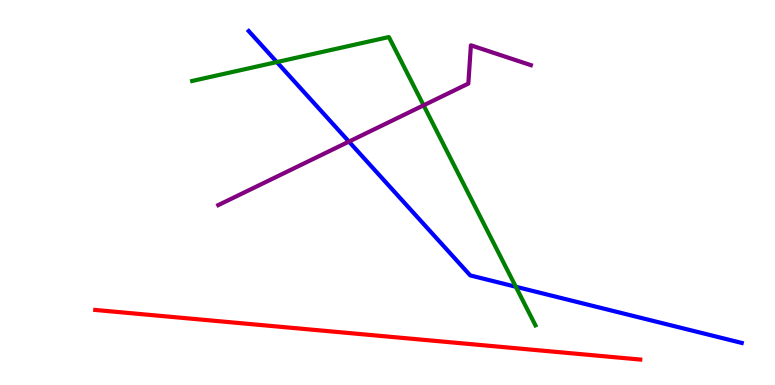[{'lines': ['blue', 'red'], 'intersections': []}, {'lines': ['green', 'red'], 'intersections': []}, {'lines': ['purple', 'red'], 'intersections': []}, {'lines': ['blue', 'green'], 'intersections': [{'x': 3.57, 'y': 8.39}, {'x': 6.66, 'y': 2.55}]}, {'lines': ['blue', 'purple'], 'intersections': [{'x': 4.5, 'y': 6.32}]}, {'lines': ['green', 'purple'], 'intersections': [{'x': 5.47, 'y': 7.26}]}]